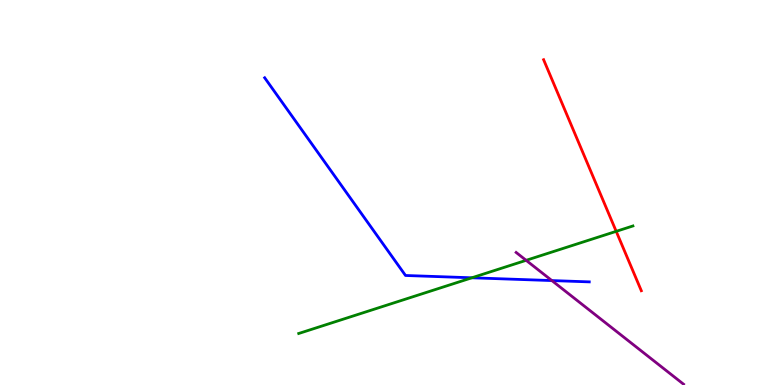[{'lines': ['blue', 'red'], 'intersections': []}, {'lines': ['green', 'red'], 'intersections': [{'x': 7.95, 'y': 3.99}]}, {'lines': ['purple', 'red'], 'intersections': []}, {'lines': ['blue', 'green'], 'intersections': [{'x': 6.09, 'y': 2.78}]}, {'lines': ['blue', 'purple'], 'intersections': [{'x': 7.12, 'y': 2.71}]}, {'lines': ['green', 'purple'], 'intersections': [{'x': 6.79, 'y': 3.24}]}]